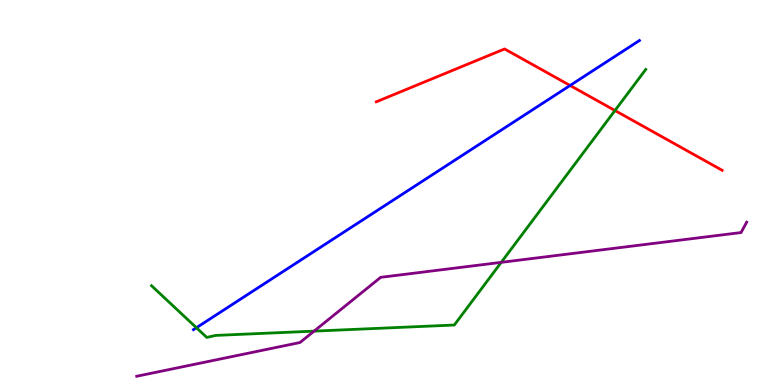[{'lines': ['blue', 'red'], 'intersections': [{'x': 7.36, 'y': 7.78}]}, {'lines': ['green', 'red'], 'intersections': [{'x': 7.94, 'y': 7.13}]}, {'lines': ['purple', 'red'], 'intersections': []}, {'lines': ['blue', 'green'], 'intersections': [{'x': 2.53, 'y': 1.49}]}, {'lines': ['blue', 'purple'], 'intersections': []}, {'lines': ['green', 'purple'], 'intersections': [{'x': 4.05, 'y': 1.4}, {'x': 6.47, 'y': 3.19}]}]